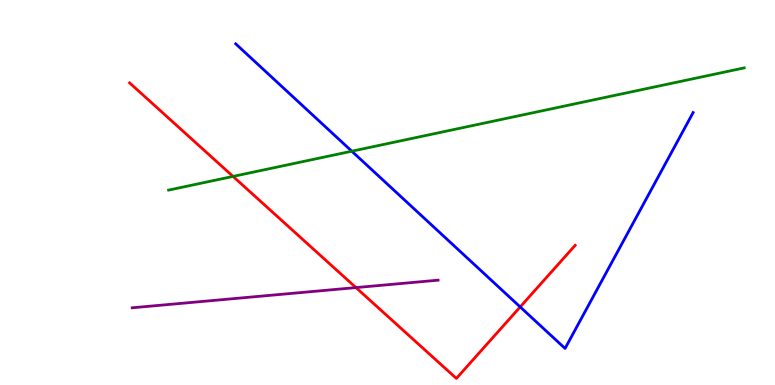[{'lines': ['blue', 'red'], 'intersections': [{'x': 6.71, 'y': 2.03}]}, {'lines': ['green', 'red'], 'intersections': [{'x': 3.01, 'y': 5.42}]}, {'lines': ['purple', 'red'], 'intersections': [{'x': 4.59, 'y': 2.53}]}, {'lines': ['blue', 'green'], 'intersections': [{'x': 4.54, 'y': 6.07}]}, {'lines': ['blue', 'purple'], 'intersections': []}, {'lines': ['green', 'purple'], 'intersections': []}]